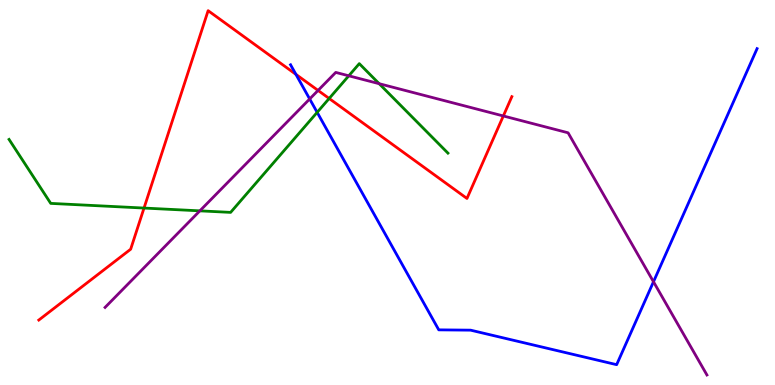[{'lines': ['blue', 'red'], 'intersections': [{'x': 3.82, 'y': 8.07}]}, {'lines': ['green', 'red'], 'intersections': [{'x': 1.86, 'y': 4.6}, {'x': 4.25, 'y': 7.44}]}, {'lines': ['purple', 'red'], 'intersections': [{'x': 4.1, 'y': 7.65}, {'x': 6.49, 'y': 6.99}]}, {'lines': ['blue', 'green'], 'intersections': [{'x': 4.09, 'y': 7.08}]}, {'lines': ['blue', 'purple'], 'intersections': [{'x': 4.0, 'y': 7.43}, {'x': 8.43, 'y': 2.68}]}, {'lines': ['green', 'purple'], 'intersections': [{'x': 2.58, 'y': 4.52}, {'x': 4.5, 'y': 8.03}, {'x': 4.89, 'y': 7.83}]}]